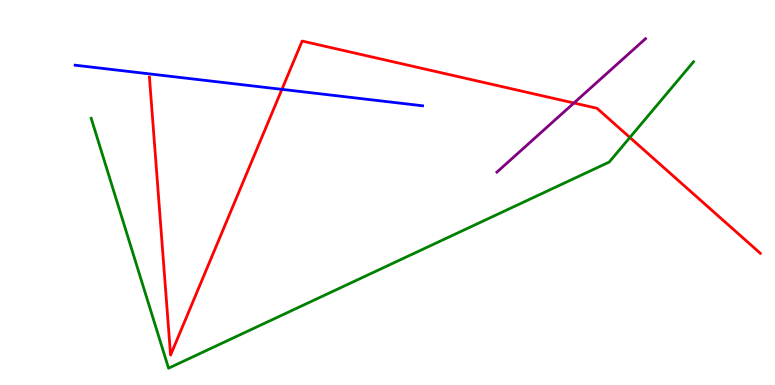[{'lines': ['blue', 'red'], 'intersections': [{'x': 3.64, 'y': 7.68}]}, {'lines': ['green', 'red'], 'intersections': [{'x': 8.13, 'y': 6.43}]}, {'lines': ['purple', 'red'], 'intersections': [{'x': 7.41, 'y': 7.32}]}, {'lines': ['blue', 'green'], 'intersections': []}, {'lines': ['blue', 'purple'], 'intersections': []}, {'lines': ['green', 'purple'], 'intersections': []}]